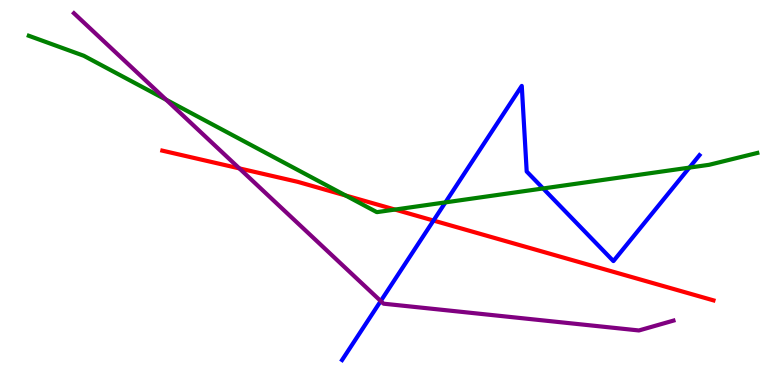[{'lines': ['blue', 'red'], 'intersections': [{'x': 5.59, 'y': 4.27}]}, {'lines': ['green', 'red'], 'intersections': [{'x': 4.46, 'y': 4.92}, {'x': 5.1, 'y': 4.56}]}, {'lines': ['purple', 'red'], 'intersections': [{'x': 3.09, 'y': 5.63}]}, {'lines': ['blue', 'green'], 'intersections': [{'x': 5.75, 'y': 4.74}, {'x': 7.01, 'y': 5.11}, {'x': 8.9, 'y': 5.65}]}, {'lines': ['blue', 'purple'], 'intersections': [{'x': 4.91, 'y': 2.18}]}, {'lines': ['green', 'purple'], 'intersections': [{'x': 2.14, 'y': 7.41}]}]